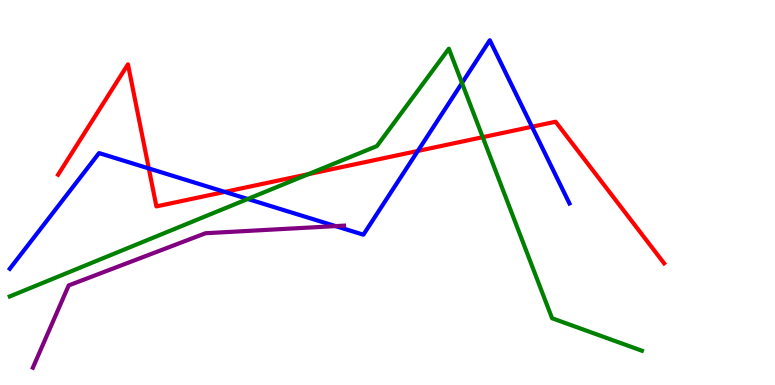[{'lines': ['blue', 'red'], 'intersections': [{'x': 1.92, 'y': 5.63}, {'x': 2.9, 'y': 5.02}, {'x': 5.39, 'y': 6.08}, {'x': 6.86, 'y': 6.71}]}, {'lines': ['green', 'red'], 'intersections': [{'x': 3.98, 'y': 5.48}, {'x': 6.23, 'y': 6.44}]}, {'lines': ['purple', 'red'], 'intersections': []}, {'lines': ['blue', 'green'], 'intersections': [{'x': 3.2, 'y': 4.83}, {'x': 5.96, 'y': 7.84}]}, {'lines': ['blue', 'purple'], 'intersections': [{'x': 4.33, 'y': 4.13}]}, {'lines': ['green', 'purple'], 'intersections': []}]